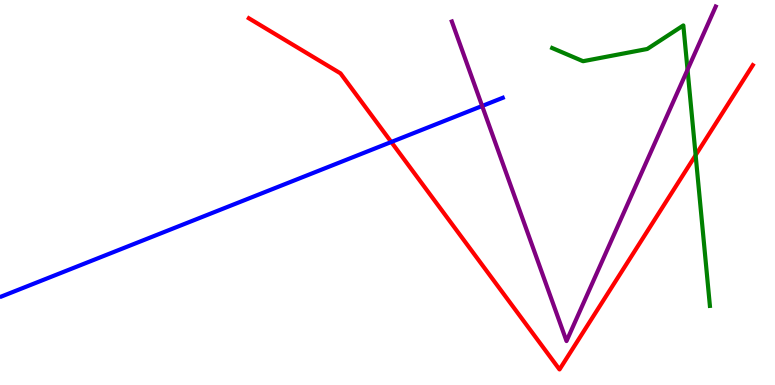[{'lines': ['blue', 'red'], 'intersections': [{'x': 5.05, 'y': 6.31}]}, {'lines': ['green', 'red'], 'intersections': [{'x': 8.98, 'y': 5.97}]}, {'lines': ['purple', 'red'], 'intersections': []}, {'lines': ['blue', 'green'], 'intersections': []}, {'lines': ['blue', 'purple'], 'intersections': [{'x': 6.22, 'y': 7.25}]}, {'lines': ['green', 'purple'], 'intersections': [{'x': 8.87, 'y': 8.19}]}]